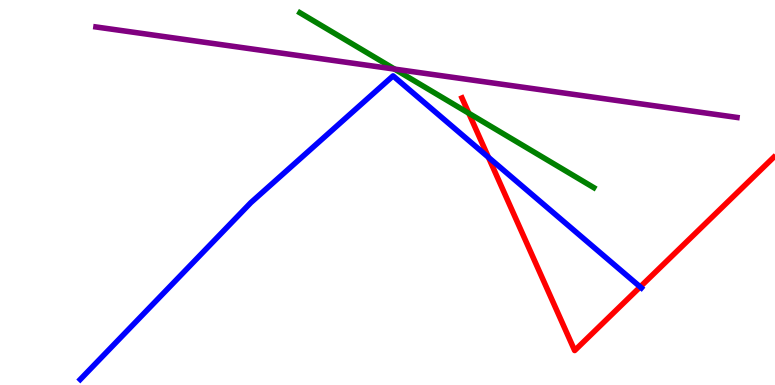[{'lines': ['blue', 'red'], 'intersections': [{'x': 6.3, 'y': 5.91}, {'x': 8.26, 'y': 2.55}]}, {'lines': ['green', 'red'], 'intersections': [{'x': 6.05, 'y': 7.06}]}, {'lines': ['purple', 'red'], 'intersections': []}, {'lines': ['blue', 'green'], 'intersections': []}, {'lines': ['blue', 'purple'], 'intersections': []}, {'lines': ['green', 'purple'], 'intersections': [{'x': 5.09, 'y': 8.2}]}]